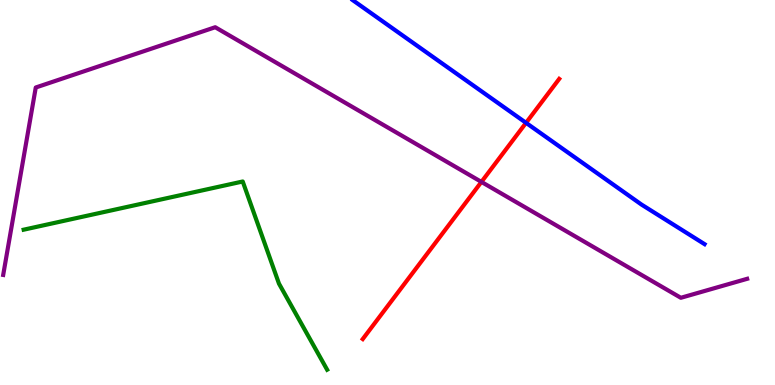[{'lines': ['blue', 'red'], 'intersections': [{'x': 6.79, 'y': 6.81}]}, {'lines': ['green', 'red'], 'intersections': []}, {'lines': ['purple', 'red'], 'intersections': [{'x': 6.21, 'y': 5.28}]}, {'lines': ['blue', 'green'], 'intersections': []}, {'lines': ['blue', 'purple'], 'intersections': []}, {'lines': ['green', 'purple'], 'intersections': []}]